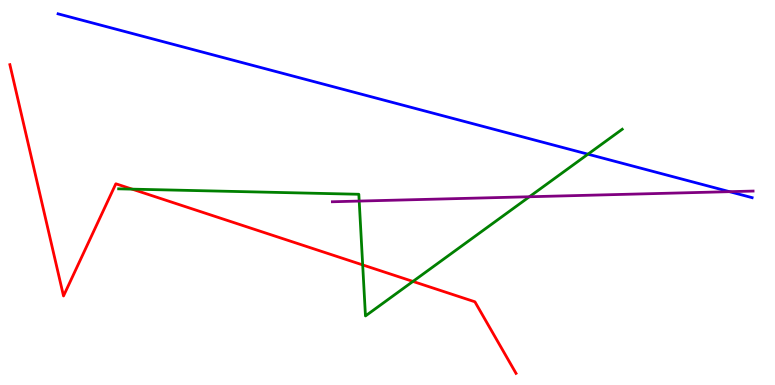[{'lines': ['blue', 'red'], 'intersections': []}, {'lines': ['green', 'red'], 'intersections': [{'x': 1.7, 'y': 5.09}, {'x': 4.68, 'y': 3.12}, {'x': 5.33, 'y': 2.69}]}, {'lines': ['purple', 'red'], 'intersections': []}, {'lines': ['blue', 'green'], 'intersections': [{'x': 7.59, 'y': 6.0}]}, {'lines': ['blue', 'purple'], 'intersections': [{'x': 9.41, 'y': 5.02}]}, {'lines': ['green', 'purple'], 'intersections': [{'x': 4.63, 'y': 4.78}, {'x': 6.83, 'y': 4.89}]}]